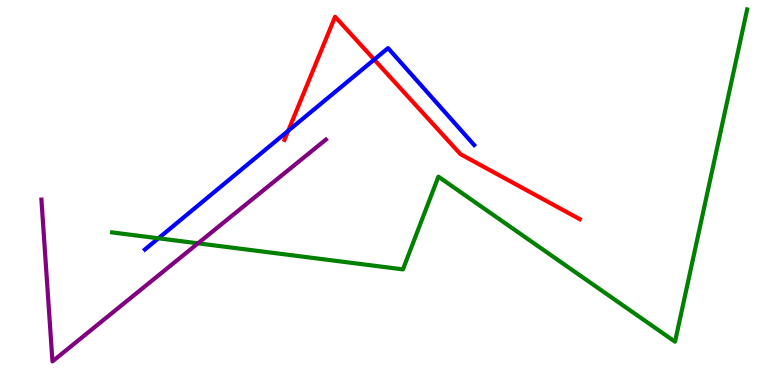[{'lines': ['blue', 'red'], 'intersections': [{'x': 3.72, 'y': 6.6}, {'x': 4.83, 'y': 8.45}]}, {'lines': ['green', 'red'], 'intersections': []}, {'lines': ['purple', 'red'], 'intersections': []}, {'lines': ['blue', 'green'], 'intersections': [{'x': 2.04, 'y': 3.81}]}, {'lines': ['blue', 'purple'], 'intersections': []}, {'lines': ['green', 'purple'], 'intersections': [{'x': 2.55, 'y': 3.68}]}]